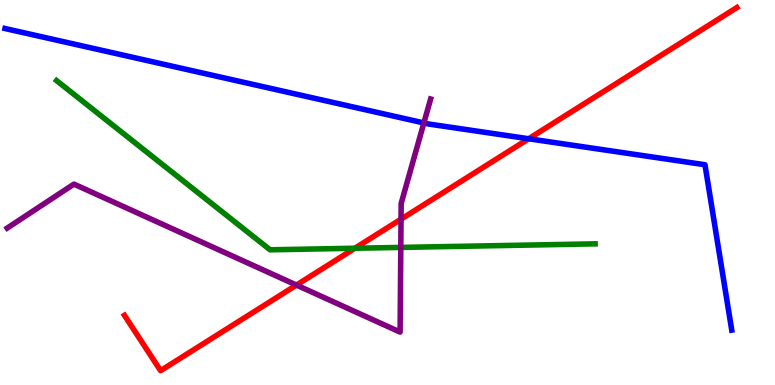[{'lines': ['blue', 'red'], 'intersections': [{'x': 6.82, 'y': 6.4}]}, {'lines': ['green', 'red'], 'intersections': [{'x': 4.58, 'y': 3.55}]}, {'lines': ['purple', 'red'], 'intersections': [{'x': 3.83, 'y': 2.6}, {'x': 5.17, 'y': 4.31}]}, {'lines': ['blue', 'green'], 'intersections': []}, {'lines': ['blue', 'purple'], 'intersections': [{'x': 5.47, 'y': 6.81}]}, {'lines': ['green', 'purple'], 'intersections': [{'x': 5.17, 'y': 3.57}]}]